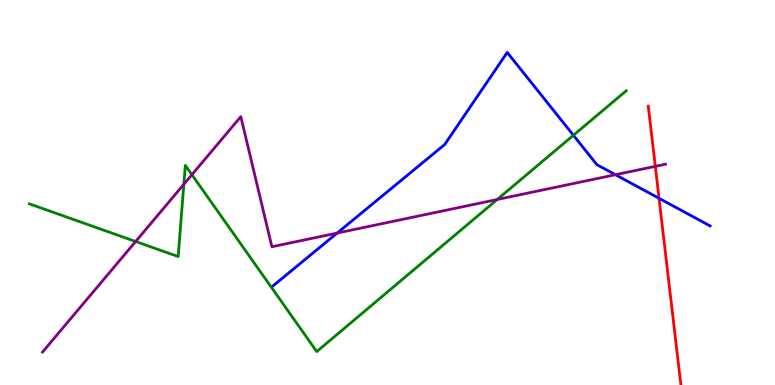[{'lines': ['blue', 'red'], 'intersections': [{'x': 8.5, 'y': 4.85}]}, {'lines': ['green', 'red'], 'intersections': []}, {'lines': ['purple', 'red'], 'intersections': [{'x': 8.46, 'y': 5.68}]}, {'lines': ['blue', 'green'], 'intersections': [{'x': 7.4, 'y': 6.49}]}, {'lines': ['blue', 'purple'], 'intersections': [{'x': 4.35, 'y': 3.95}, {'x': 7.94, 'y': 5.46}]}, {'lines': ['green', 'purple'], 'intersections': [{'x': 1.75, 'y': 3.73}, {'x': 2.37, 'y': 5.21}, {'x': 2.48, 'y': 5.46}, {'x': 6.42, 'y': 4.82}]}]